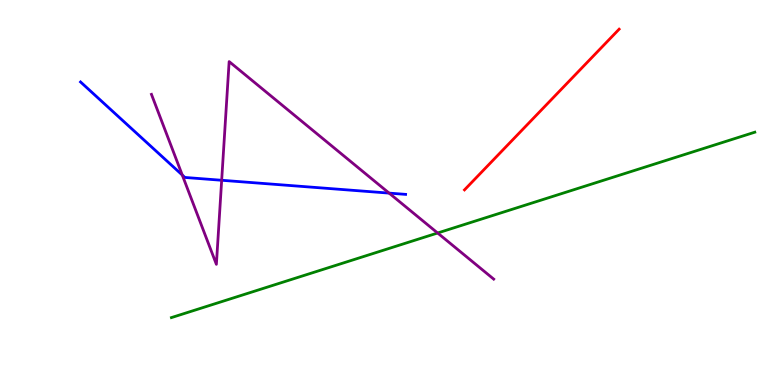[{'lines': ['blue', 'red'], 'intersections': []}, {'lines': ['green', 'red'], 'intersections': []}, {'lines': ['purple', 'red'], 'intersections': []}, {'lines': ['blue', 'green'], 'intersections': []}, {'lines': ['blue', 'purple'], 'intersections': [{'x': 2.35, 'y': 5.45}, {'x': 2.86, 'y': 5.32}, {'x': 5.02, 'y': 4.98}]}, {'lines': ['green', 'purple'], 'intersections': [{'x': 5.65, 'y': 3.95}]}]